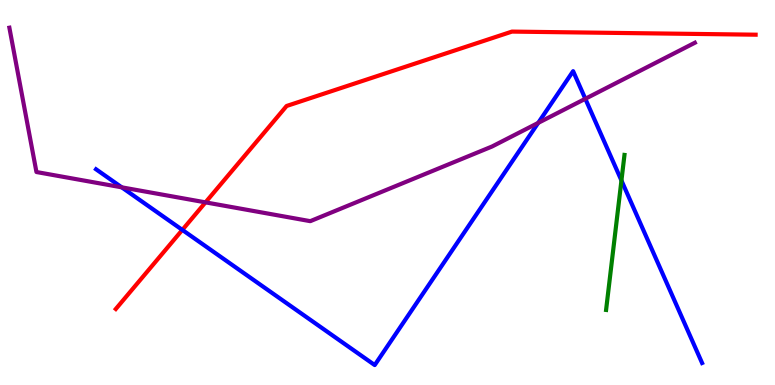[{'lines': ['blue', 'red'], 'intersections': [{'x': 2.35, 'y': 4.03}]}, {'lines': ['green', 'red'], 'intersections': []}, {'lines': ['purple', 'red'], 'intersections': [{'x': 2.65, 'y': 4.74}]}, {'lines': ['blue', 'green'], 'intersections': [{'x': 8.02, 'y': 5.31}]}, {'lines': ['blue', 'purple'], 'intersections': [{'x': 1.57, 'y': 5.13}, {'x': 6.94, 'y': 6.81}, {'x': 7.55, 'y': 7.43}]}, {'lines': ['green', 'purple'], 'intersections': []}]